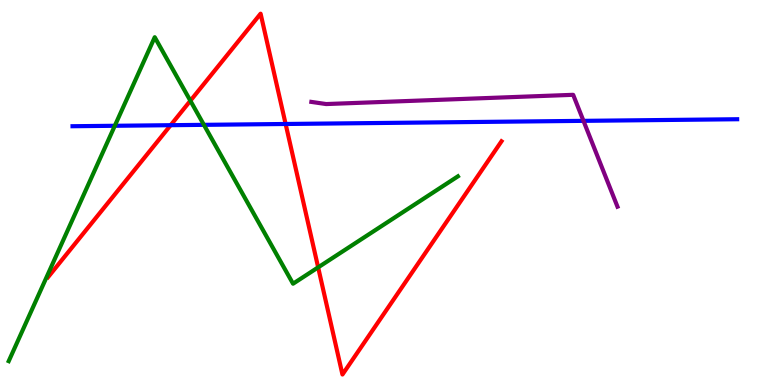[{'lines': ['blue', 'red'], 'intersections': [{'x': 2.2, 'y': 6.75}, {'x': 3.69, 'y': 6.78}]}, {'lines': ['green', 'red'], 'intersections': [{'x': 2.46, 'y': 7.38}, {'x': 4.11, 'y': 3.06}]}, {'lines': ['purple', 'red'], 'intersections': []}, {'lines': ['blue', 'green'], 'intersections': [{'x': 1.48, 'y': 6.73}, {'x': 2.63, 'y': 6.76}]}, {'lines': ['blue', 'purple'], 'intersections': [{'x': 7.53, 'y': 6.86}]}, {'lines': ['green', 'purple'], 'intersections': []}]